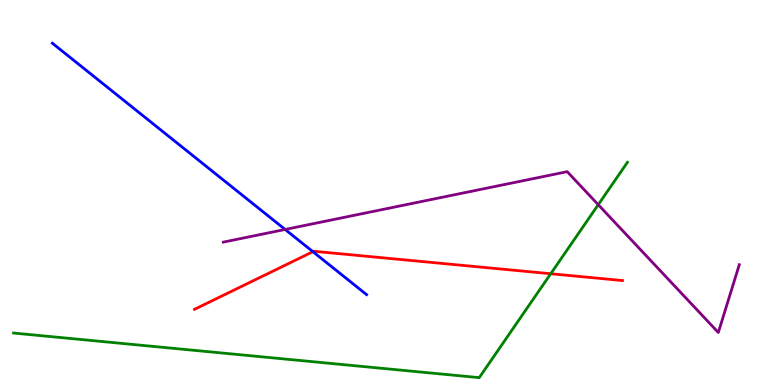[{'lines': ['blue', 'red'], 'intersections': [{'x': 4.04, 'y': 3.46}]}, {'lines': ['green', 'red'], 'intersections': [{'x': 7.11, 'y': 2.89}]}, {'lines': ['purple', 'red'], 'intersections': []}, {'lines': ['blue', 'green'], 'intersections': []}, {'lines': ['blue', 'purple'], 'intersections': [{'x': 3.68, 'y': 4.04}]}, {'lines': ['green', 'purple'], 'intersections': [{'x': 7.72, 'y': 4.68}]}]